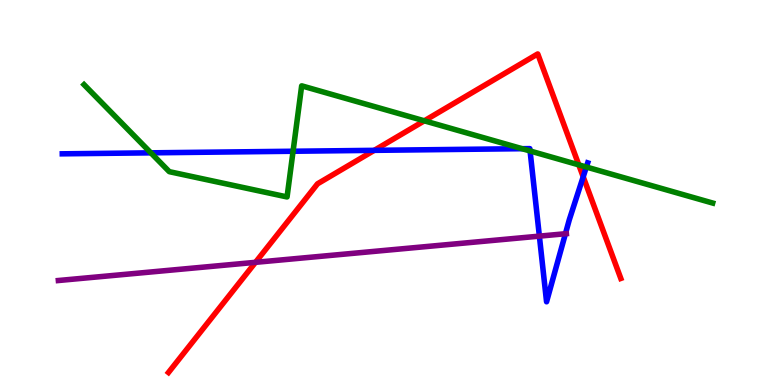[{'lines': ['blue', 'red'], 'intersections': [{'x': 4.83, 'y': 6.09}, {'x': 7.53, 'y': 5.41}]}, {'lines': ['green', 'red'], 'intersections': [{'x': 5.48, 'y': 6.86}, {'x': 7.47, 'y': 5.72}]}, {'lines': ['purple', 'red'], 'intersections': [{'x': 3.3, 'y': 3.19}]}, {'lines': ['blue', 'green'], 'intersections': [{'x': 1.95, 'y': 6.03}, {'x': 3.78, 'y': 6.07}, {'x': 6.74, 'y': 6.14}, {'x': 6.84, 'y': 6.08}, {'x': 7.57, 'y': 5.66}]}, {'lines': ['blue', 'purple'], 'intersections': [{'x': 6.96, 'y': 3.87}, {'x': 7.3, 'y': 3.93}]}, {'lines': ['green', 'purple'], 'intersections': []}]